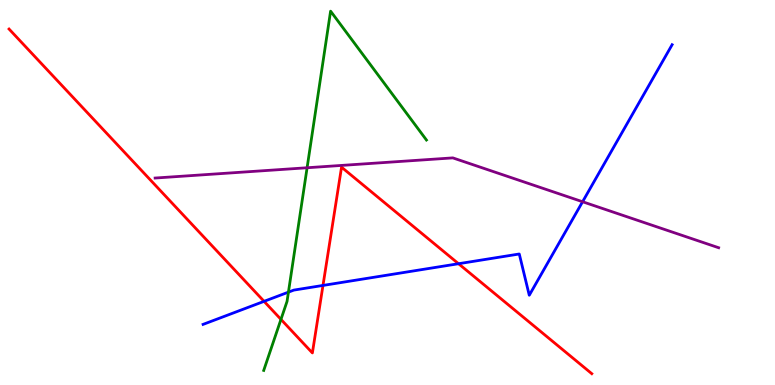[{'lines': ['blue', 'red'], 'intersections': [{'x': 3.41, 'y': 2.17}, {'x': 4.17, 'y': 2.59}, {'x': 5.92, 'y': 3.15}]}, {'lines': ['green', 'red'], 'intersections': [{'x': 3.63, 'y': 1.7}]}, {'lines': ['purple', 'red'], 'intersections': []}, {'lines': ['blue', 'green'], 'intersections': [{'x': 3.72, 'y': 2.41}]}, {'lines': ['blue', 'purple'], 'intersections': [{'x': 7.52, 'y': 4.76}]}, {'lines': ['green', 'purple'], 'intersections': [{'x': 3.96, 'y': 5.64}]}]